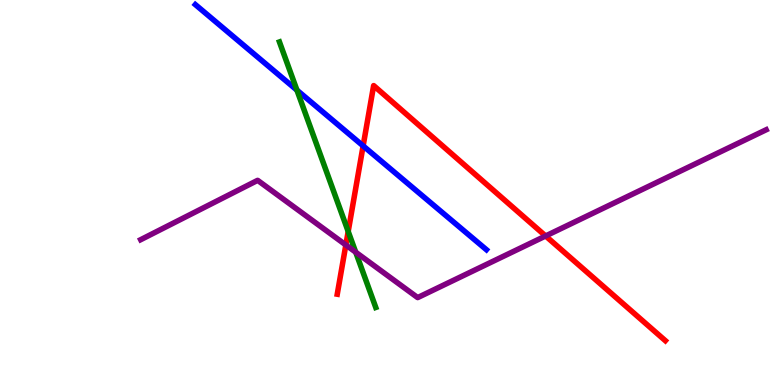[{'lines': ['blue', 'red'], 'intersections': [{'x': 4.69, 'y': 6.21}]}, {'lines': ['green', 'red'], 'intersections': [{'x': 4.49, 'y': 3.99}]}, {'lines': ['purple', 'red'], 'intersections': [{'x': 4.46, 'y': 3.64}, {'x': 7.04, 'y': 3.87}]}, {'lines': ['blue', 'green'], 'intersections': [{'x': 3.83, 'y': 7.66}]}, {'lines': ['blue', 'purple'], 'intersections': []}, {'lines': ['green', 'purple'], 'intersections': [{'x': 4.59, 'y': 3.45}]}]